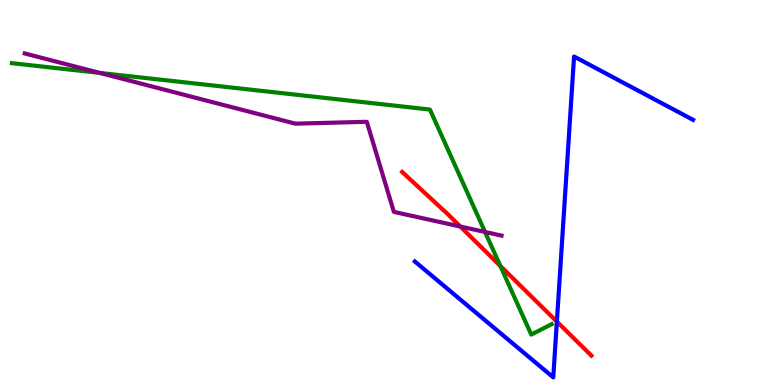[{'lines': ['blue', 'red'], 'intersections': [{'x': 7.19, 'y': 1.65}]}, {'lines': ['green', 'red'], 'intersections': [{'x': 6.46, 'y': 3.09}]}, {'lines': ['purple', 'red'], 'intersections': [{'x': 5.94, 'y': 4.12}]}, {'lines': ['blue', 'green'], 'intersections': []}, {'lines': ['blue', 'purple'], 'intersections': []}, {'lines': ['green', 'purple'], 'intersections': [{'x': 1.29, 'y': 8.11}, {'x': 6.26, 'y': 3.97}]}]